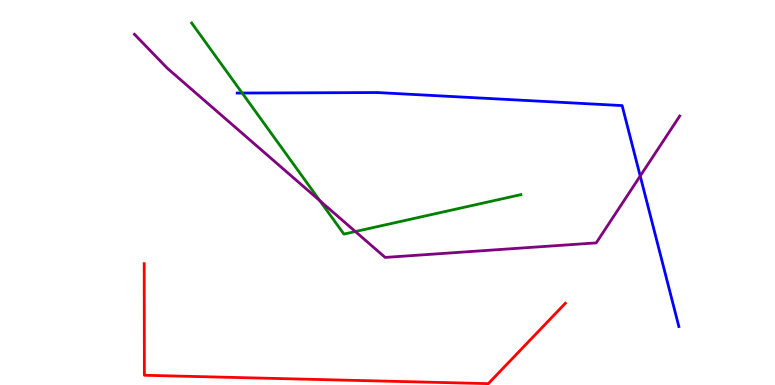[{'lines': ['blue', 'red'], 'intersections': []}, {'lines': ['green', 'red'], 'intersections': []}, {'lines': ['purple', 'red'], 'intersections': []}, {'lines': ['blue', 'green'], 'intersections': [{'x': 3.12, 'y': 7.58}]}, {'lines': ['blue', 'purple'], 'intersections': [{'x': 8.26, 'y': 5.43}]}, {'lines': ['green', 'purple'], 'intersections': [{'x': 4.13, 'y': 4.79}, {'x': 4.59, 'y': 3.99}]}]